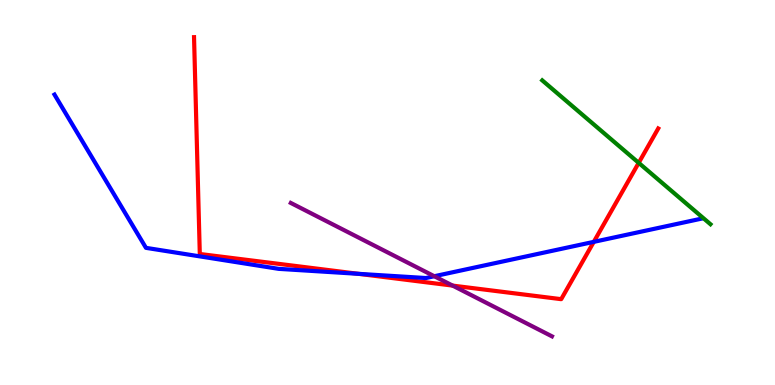[{'lines': ['blue', 'red'], 'intersections': [{'x': 4.63, 'y': 2.89}, {'x': 7.66, 'y': 3.72}]}, {'lines': ['green', 'red'], 'intersections': [{'x': 8.24, 'y': 5.77}]}, {'lines': ['purple', 'red'], 'intersections': [{'x': 5.84, 'y': 2.58}]}, {'lines': ['blue', 'green'], 'intersections': []}, {'lines': ['blue', 'purple'], 'intersections': [{'x': 5.6, 'y': 2.83}]}, {'lines': ['green', 'purple'], 'intersections': []}]